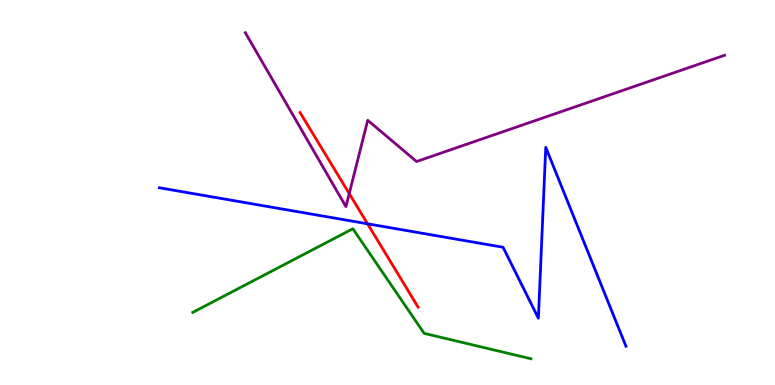[{'lines': ['blue', 'red'], 'intersections': [{'x': 4.74, 'y': 4.19}]}, {'lines': ['green', 'red'], 'intersections': []}, {'lines': ['purple', 'red'], 'intersections': [{'x': 4.51, 'y': 4.97}]}, {'lines': ['blue', 'green'], 'intersections': []}, {'lines': ['blue', 'purple'], 'intersections': []}, {'lines': ['green', 'purple'], 'intersections': []}]